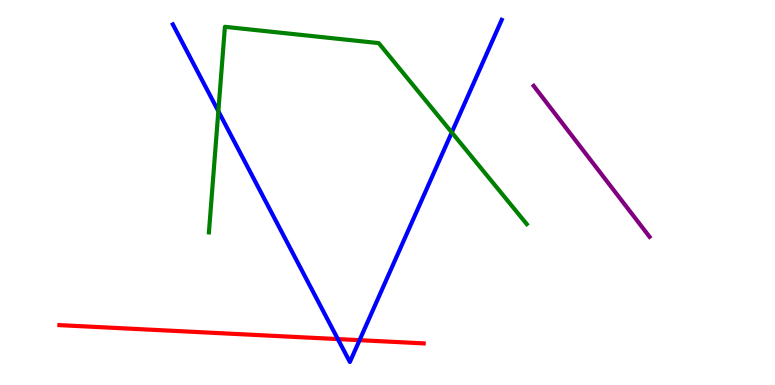[{'lines': ['blue', 'red'], 'intersections': [{'x': 4.36, 'y': 1.19}, {'x': 4.64, 'y': 1.16}]}, {'lines': ['green', 'red'], 'intersections': []}, {'lines': ['purple', 'red'], 'intersections': []}, {'lines': ['blue', 'green'], 'intersections': [{'x': 2.82, 'y': 7.11}, {'x': 5.83, 'y': 6.56}]}, {'lines': ['blue', 'purple'], 'intersections': []}, {'lines': ['green', 'purple'], 'intersections': []}]